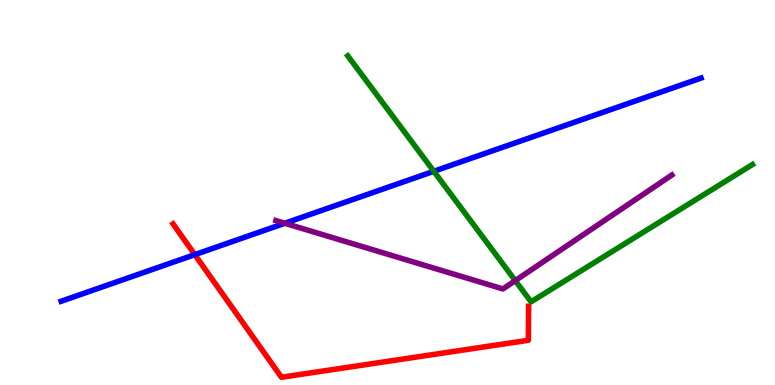[{'lines': ['blue', 'red'], 'intersections': [{'x': 2.51, 'y': 3.39}]}, {'lines': ['green', 'red'], 'intersections': []}, {'lines': ['purple', 'red'], 'intersections': []}, {'lines': ['blue', 'green'], 'intersections': [{'x': 5.6, 'y': 5.55}]}, {'lines': ['blue', 'purple'], 'intersections': [{'x': 3.67, 'y': 4.2}]}, {'lines': ['green', 'purple'], 'intersections': [{'x': 6.65, 'y': 2.71}]}]